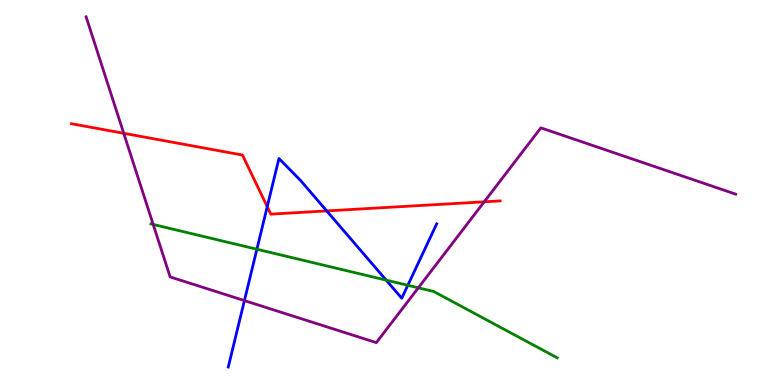[{'lines': ['blue', 'red'], 'intersections': [{'x': 3.45, 'y': 4.63}, {'x': 4.22, 'y': 4.52}]}, {'lines': ['green', 'red'], 'intersections': []}, {'lines': ['purple', 'red'], 'intersections': [{'x': 1.6, 'y': 6.54}, {'x': 6.25, 'y': 4.76}]}, {'lines': ['blue', 'green'], 'intersections': [{'x': 3.31, 'y': 3.53}, {'x': 4.98, 'y': 2.72}, {'x': 5.26, 'y': 2.59}]}, {'lines': ['blue', 'purple'], 'intersections': [{'x': 3.15, 'y': 2.19}]}, {'lines': ['green', 'purple'], 'intersections': [{'x': 1.98, 'y': 4.17}, {'x': 5.4, 'y': 2.52}]}]